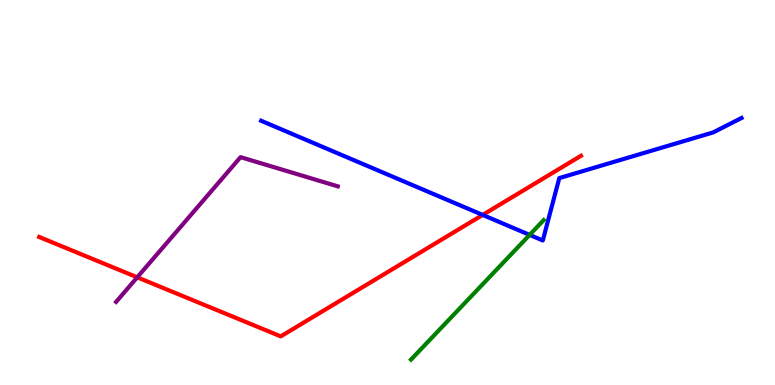[{'lines': ['blue', 'red'], 'intersections': [{'x': 6.23, 'y': 4.42}]}, {'lines': ['green', 'red'], 'intersections': []}, {'lines': ['purple', 'red'], 'intersections': [{'x': 1.77, 'y': 2.8}]}, {'lines': ['blue', 'green'], 'intersections': [{'x': 6.83, 'y': 3.9}]}, {'lines': ['blue', 'purple'], 'intersections': []}, {'lines': ['green', 'purple'], 'intersections': []}]